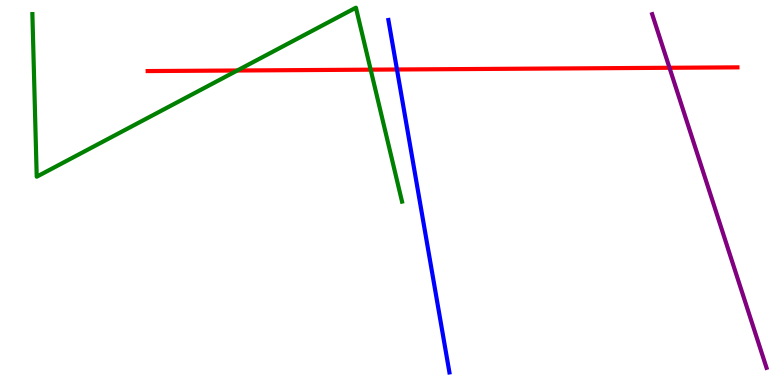[{'lines': ['blue', 'red'], 'intersections': [{'x': 5.12, 'y': 8.19}]}, {'lines': ['green', 'red'], 'intersections': [{'x': 3.06, 'y': 8.17}, {'x': 4.78, 'y': 8.19}]}, {'lines': ['purple', 'red'], 'intersections': [{'x': 8.64, 'y': 8.24}]}, {'lines': ['blue', 'green'], 'intersections': []}, {'lines': ['blue', 'purple'], 'intersections': []}, {'lines': ['green', 'purple'], 'intersections': []}]